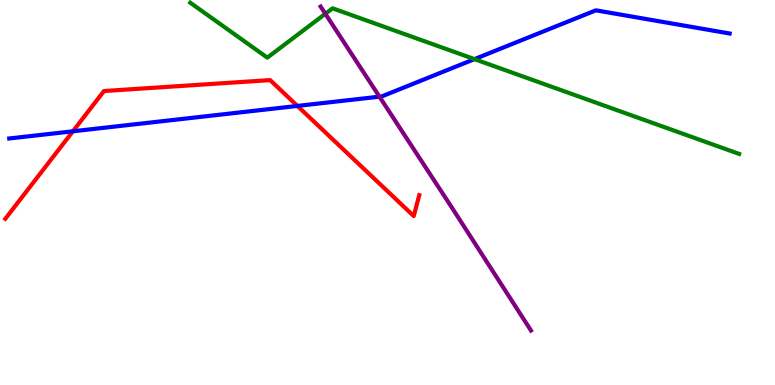[{'lines': ['blue', 'red'], 'intersections': [{'x': 0.941, 'y': 6.59}, {'x': 3.84, 'y': 7.25}]}, {'lines': ['green', 'red'], 'intersections': []}, {'lines': ['purple', 'red'], 'intersections': []}, {'lines': ['blue', 'green'], 'intersections': [{'x': 6.12, 'y': 8.46}]}, {'lines': ['blue', 'purple'], 'intersections': [{'x': 4.9, 'y': 7.49}]}, {'lines': ['green', 'purple'], 'intersections': [{'x': 4.2, 'y': 9.64}]}]